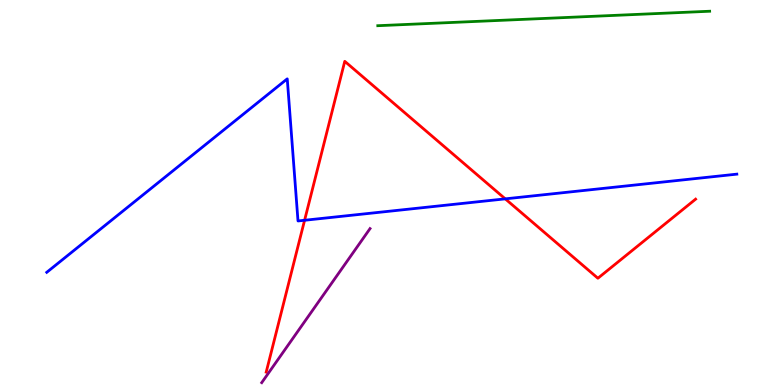[{'lines': ['blue', 'red'], 'intersections': [{'x': 3.93, 'y': 4.28}, {'x': 6.52, 'y': 4.83}]}, {'lines': ['green', 'red'], 'intersections': []}, {'lines': ['purple', 'red'], 'intersections': []}, {'lines': ['blue', 'green'], 'intersections': []}, {'lines': ['blue', 'purple'], 'intersections': []}, {'lines': ['green', 'purple'], 'intersections': []}]